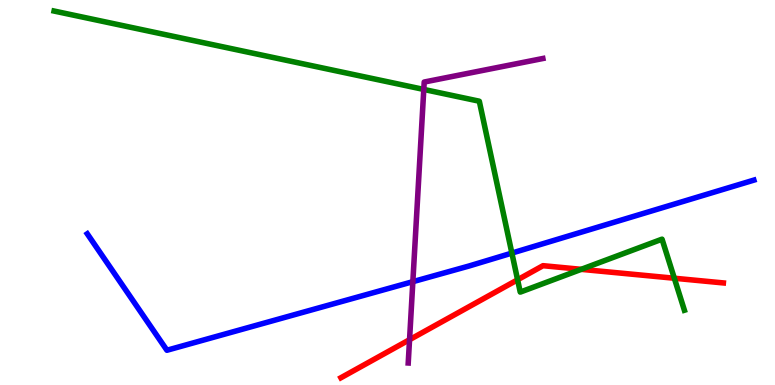[{'lines': ['blue', 'red'], 'intersections': []}, {'lines': ['green', 'red'], 'intersections': [{'x': 6.68, 'y': 2.73}, {'x': 7.5, 'y': 3.0}, {'x': 8.7, 'y': 2.77}]}, {'lines': ['purple', 'red'], 'intersections': [{'x': 5.28, 'y': 1.18}]}, {'lines': ['blue', 'green'], 'intersections': [{'x': 6.6, 'y': 3.43}]}, {'lines': ['blue', 'purple'], 'intersections': [{'x': 5.33, 'y': 2.68}]}, {'lines': ['green', 'purple'], 'intersections': [{'x': 5.47, 'y': 7.68}]}]